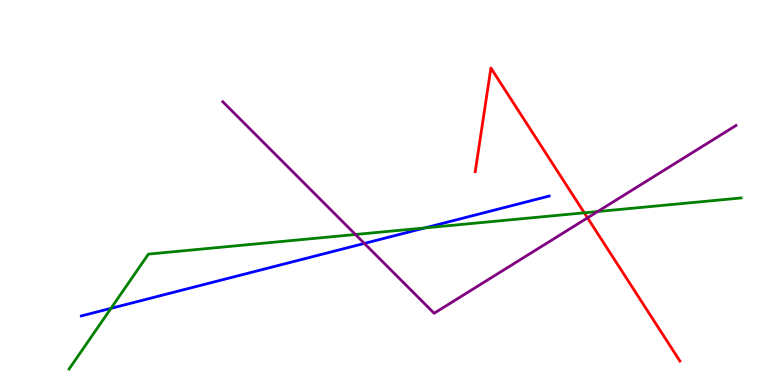[{'lines': ['blue', 'red'], 'intersections': []}, {'lines': ['green', 'red'], 'intersections': [{'x': 7.54, 'y': 4.47}]}, {'lines': ['purple', 'red'], 'intersections': [{'x': 7.58, 'y': 4.34}]}, {'lines': ['blue', 'green'], 'intersections': [{'x': 1.43, 'y': 1.99}, {'x': 5.48, 'y': 4.08}]}, {'lines': ['blue', 'purple'], 'intersections': [{'x': 4.7, 'y': 3.68}]}, {'lines': ['green', 'purple'], 'intersections': [{'x': 4.59, 'y': 3.91}, {'x': 7.71, 'y': 4.51}]}]